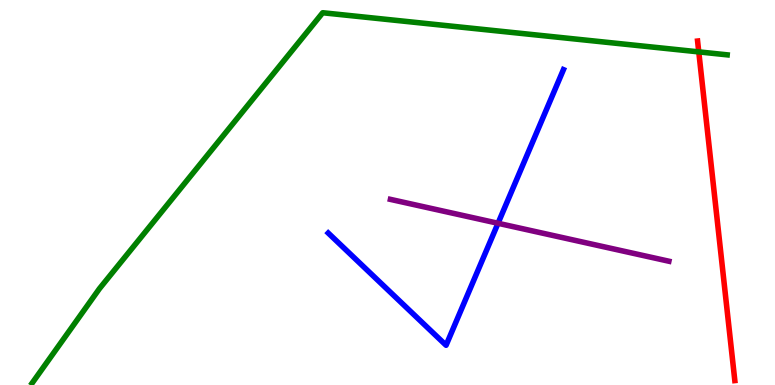[{'lines': ['blue', 'red'], 'intersections': []}, {'lines': ['green', 'red'], 'intersections': [{'x': 9.02, 'y': 8.65}]}, {'lines': ['purple', 'red'], 'intersections': []}, {'lines': ['blue', 'green'], 'intersections': []}, {'lines': ['blue', 'purple'], 'intersections': [{'x': 6.43, 'y': 4.2}]}, {'lines': ['green', 'purple'], 'intersections': []}]